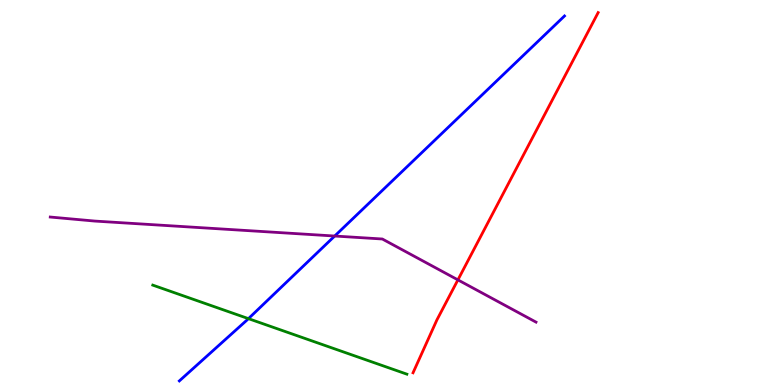[{'lines': ['blue', 'red'], 'intersections': []}, {'lines': ['green', 'red'], 'intersections': []}, {'lines': ['purple', 'red'], 'intersections': [{'x': 5.91, 'y': 2.73}]}, {'lines': ['blue', 'green'], 'intersections': [{'x': 3.21, 'y': 1.72}]}, {'lines': ['blue', 'purple'], 'intersections': [{'x': 4.32, 'y': 3.87}]}, {'lines': ['green', 'purple'], 'intersections': []}]